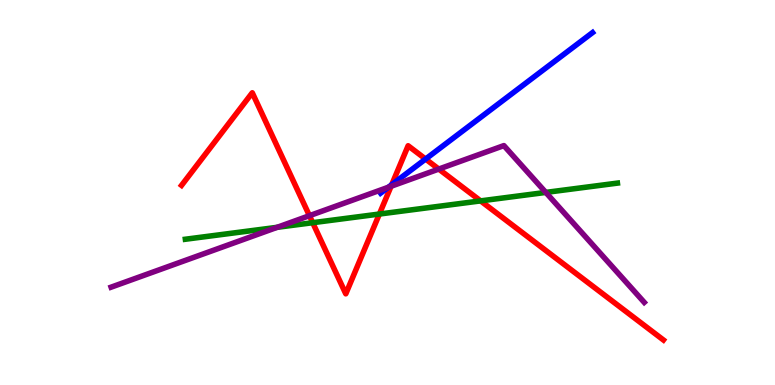[{'lines': ['blue', 'red'], 'intersections': [{'x': 5.05, 'y': 5.2}, {'x': 5.49, 'y': 5.87}]}, {'lines': ['green', 'red'], 'intersections': [{'x': 4.03, 'y': 4.22}, {'x': 4.9, 'y': 4.44}, {'x': 6.2, 'y': 4.78}]}, {'lines': ['purple', 'red'], 'intersections': [{'x': 3.99, 'y': 4.4}, {'x': 5.05, 'y': 5.16}, {'x': 5.66, 'y': 5.61}]}, {'lines': ['blue', 'green'], 'intersections': []}, {'lines': ['blue', 'purple'], 'intersections': [{'x': 5.01, 'y': 5.14}]}, {'lines': ['green', 'purple'], 'intersections': [{'x': 3.58, 'y': 4.1}, {'x': 7.04, 'y': 5.0}]}]